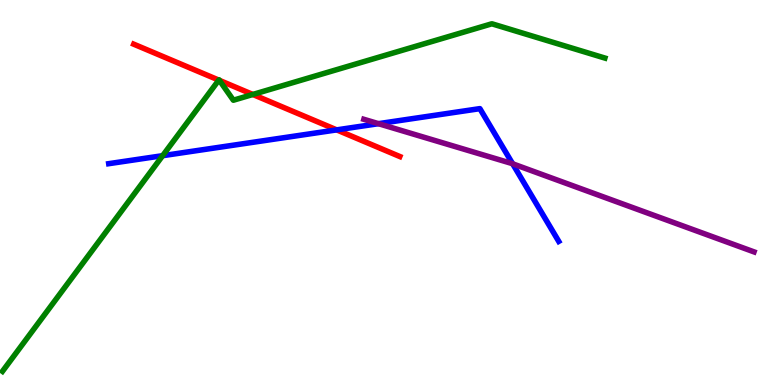[{'lines': ['blue', 'red'], 'intersections': [{'x': 4.34, 'y': 6.63}]}, {'lines': ['green', 'red'], 'intersections': [{'x': 2.82, 'y': 7.92}, {'x': 2.83, 'y': 7.91}, {'x': 3.26, 'y': 7.55}]}, {'lines': ['purple', 'red'], 'intersections': []}, {'lines': ['blue', 'green'], 'intersections': [{'x': 2.1, 'y': 5.96}]}, {'lines': ['blue', 'purple'], 'intersections': [{'x': 4.88, 'y': 6.79}, {'x': 6.61, 'y': 5.75}]}, {'lines': ['green', 'purple'], 'intersections': []}]